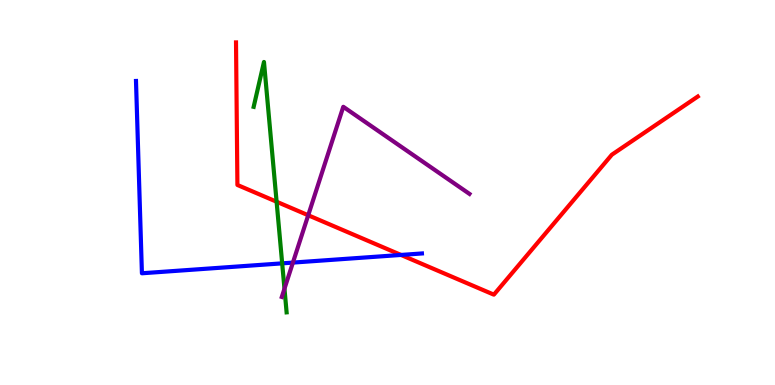[{'lines': ['blue', 'red'], 'intersections': [{'x': 5.17, 'y': 3.38}]}, {'lines': ['green', 'red'], 'intersections': [{'x': 3.57, 'y': 4.76}]}, {'lines': ['purple', 'red'], 'intersections': [{'x': 3.98, 'y': 4.41}]}, {'lines': ['blue', 'green'], 'intersections': [{'x': 3.64, 'y': 3.16}]}, {'lines': ['blue', 'purple'], 'intersections': [{'x': 3.78, 'y': 3.18}]}, {'lines': ['green', 'purple'], 'intersections': [{'x': 3.67, 'y': 2.5}]}]